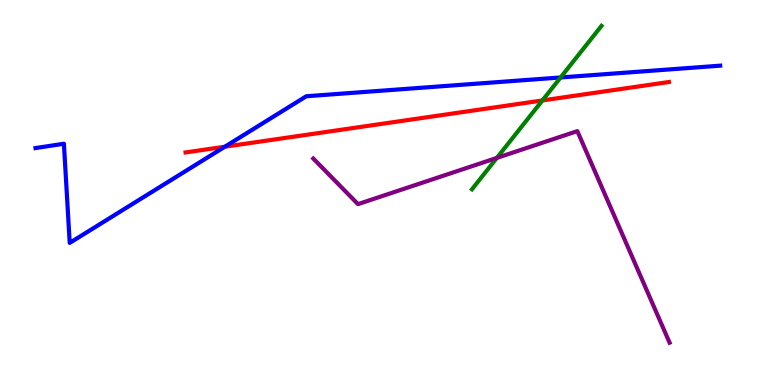[{'lines': ['blue', 'red'], 'intersections': [{'x': 2.9, 'y': 6.19}]}, {'lines': ['green', 'red'], 'intersections': [{'x': 7.0, 'y': 7.39}]}, {'lines': ['purple', 'red'], 'intersections': []}, {'lines': ['blue', 'green'], 'intersections': [{'x': 7.23, 'y': 7.99}]}, {'lines': ['blue', 'purple'], 'intersections': []}, {'lines': ['green', 'purple'], 'intersections': [{'x': 6.41, 'y': 5.9}]}]